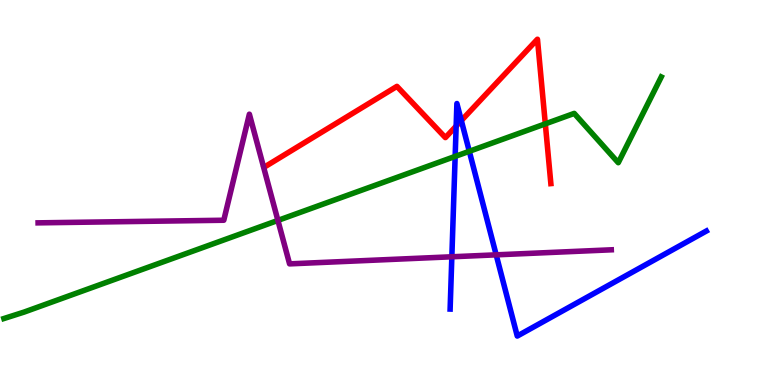[{'lines': ['blue', 'red'], 'intersections': [{'x': 5.89, 'y': 6.72}, {'x': 5.95, 'y': 6.87}]}, {'lines': ['green', 'red'], 'intersections': [{'x': 7.04, 'y': 6.78}]}, {'lines': ['purple', 'red'], 'intersections': []}, {'lines': ['blue', 'green'], 'intersections': [{'x': 5.87, 'y': 5.94}, {'x': 6.06, 'y': 6.07}]}, {'lines': ['blue', 'purple'], 'intersections': [{'x': 5.83, 'y': 3.33}, {'x': 6.4, 'y': 3.38}]}, {'lines': ['green', 'purple'], 'intersections': [{'x': 3.59, 'y': 4.27}]}]